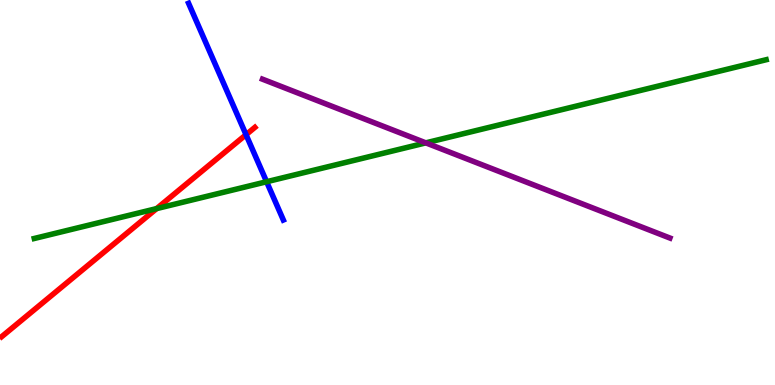[{'lines': ['blue', 'red'], 'intersections': [{'x': 3.17, 'y': 6.5}]}, {'lines': ['green', 'red'], 'intersections': [{'x': 2.02, 'y': 4.58}]}, {'lines': ['purple', 'red'], 'intersections': []}, {'lines': ['blue', 'green'], 'intersections': [{'x': 3.44, 'y': 5.28}]}, {'lines': ['blue', 'purple'], 'intersections': []}, {'lines': ['green', 'purple'], 'intersections': [{'x': 5.49, 'y': 6.29}]}]